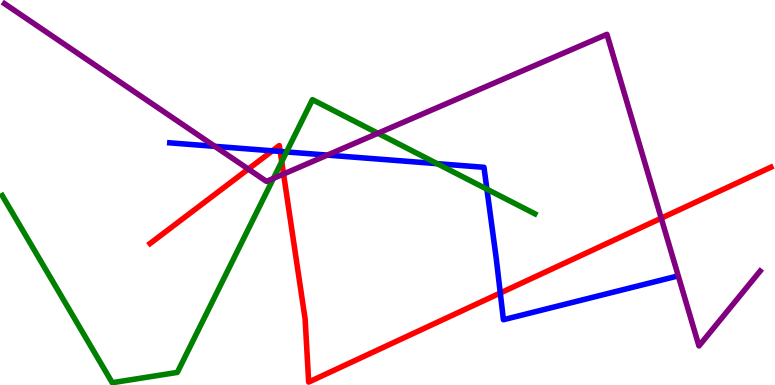[{'lines': ['blue', 'red'], 'intersections': [{'x': 3.51, 'y': 6.08}, {'x': 3.62, 'y': 6.07}, {'x': 6.46, 'y': 2.39}]}, {'lines': ['green', 'red'], 'intersections': [{'x': 3.64, 'y': 5.8}]}, {'lines': ['purple', 'red'], 'intersections': [{'x': 3.2, 'y': 5.61}, {'x': 3.66, 'y': 5.48}, {'x': 8.53, 'y': 4.33}]}, {'lines': ['blue', 'green'], 'intersections': [{'x': 3.7, 'y': 6.05}, {'x': 5.64, 'y': 5.75}, {'x': 6.28, 'y': 5.09}]}, {'lines': ['blue', 'purple'], 'intersections': [{'x': 2.77, 'y': 6.2}, {'x': 4.22, 'y': 5.97}]}, {'lines': ['green', 'purple'], 'intersections': [{'x': 3.53, 'y': 5.37}, {'x': 4.88, 'y': 6.54}]}]